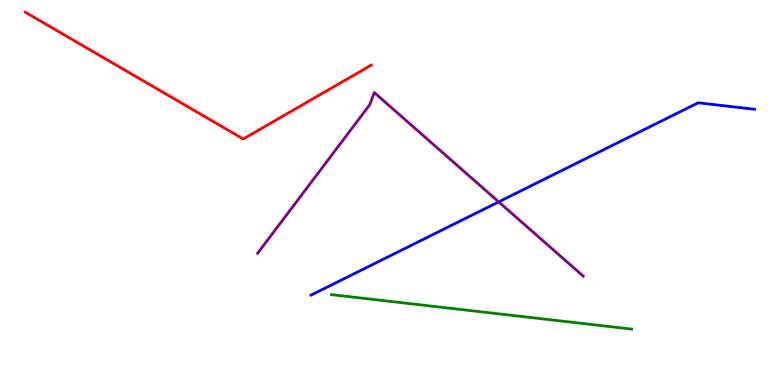[{'lines': ['blue', 'red'], 'intersections': []}, {'lines': ['green', 'red'], 'intersections': []}, {'lines': ['purple', 'red'], 'intersections': []}, {'lines': ['blue', 'green'], 'intersections': []}, {'lines': ['blue', 'purple'], 'intersections': [{'x': 6.43, 'y': 4.76}]}, {'lines': ['green', 'purple'], 'intersections': []}]